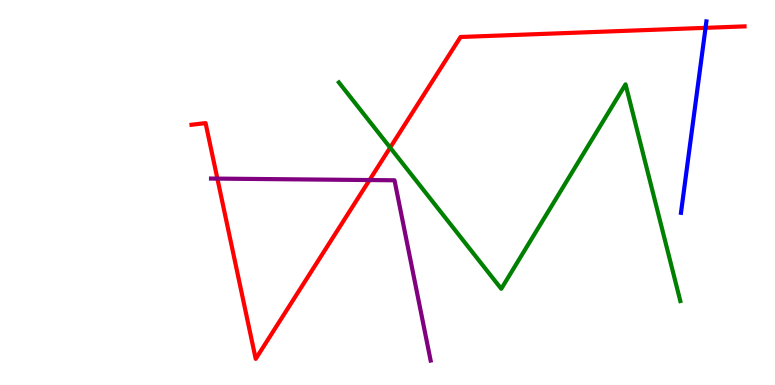[{'lines': ['blue', 'red'], 'intersections': [{'x': 9.1, 'y': 9.28}]}, {'lines': ['green', 'red'], 'intersections': [{'x': 5.03, 'y': 6.17}]}, {'lines': ['purple', 'red'], 'intersections': [{'x': 2.8, 'y': 5.36}, {'x': 4.77, 'y': 5.32}]}, {'lines': ['blue', 'green'], 'intersections': []}, {'lines': ['blue', 'purple'], 'intersections': []}, {'lines': ['green', 'purple'], 'intersections': []}]